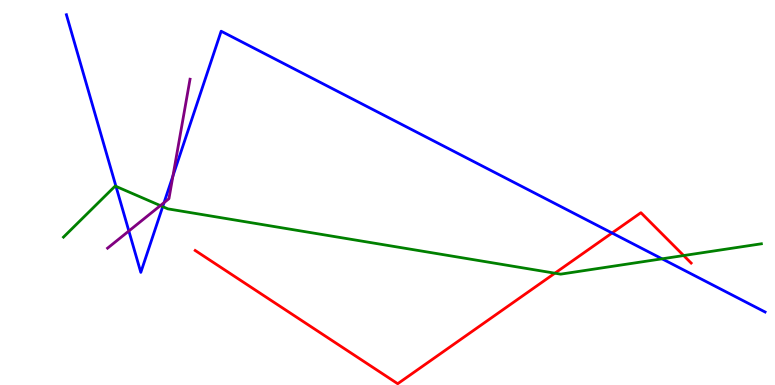[{'lines': ['blue', 'red'], 'intersections': [{'x': 7.9, 'y': 3.95}]}, {'lines': ['green', 'red'], 'intersections': [{'x': 7.16, 'y': 2.9}, {'x': 8.82, 'y': 3.36}]}, {'lines': ['purple', 'red'], 'intersections': []}, {'lines': ['blue', 'green'], 'intersections': [{'x': 1.5, 'y': 5.16}, {'x': 2.1, 'y': 4.63}, {'x': 8.54, 'y': 3.28}]}, {'lines': ['blue', 'purple'], 'intersections': [{'x': 1.66, 'y': 4.0}, {'x': 2.12, 'y': 4.74}, {'x': 2.23, 'y': 5.43}]}, {'lines': ['green', 'purple'], 'intersections': [{'x': 2.07, 'y': 4.66}]}]